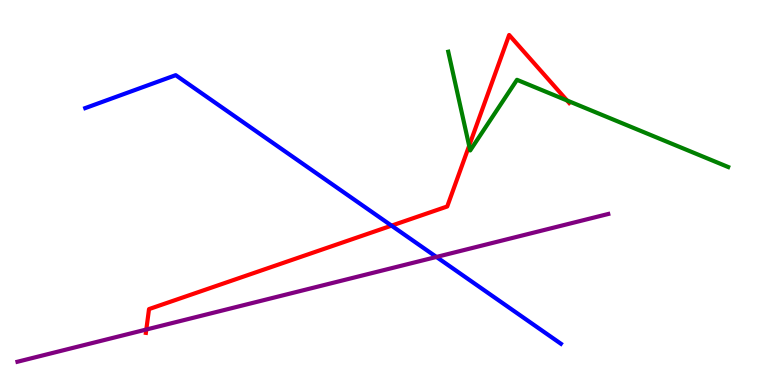[{'lines': ['blue', 'red'], 'intersections': [{'x': 5.05, 'y': 4.14}]}, {'lines': ['green', 'red'], 'intersections': [{'x': 6.05, 'y': 6.21}, {'x': 7.32, 'y': 7.39}]}, {'lines': ['purple', 'red'], 'intersections': [{'x': 1.89, 'y': 1.44}]}, {'lines': ['blue', 'green'], 'intersections': []}, {'lines': ['blue', 'purple'], 'intersections': [{'x': 5.63, 'y': 3.33}]}, {'lines': ['green', 'purple'], 'intersections': []}]